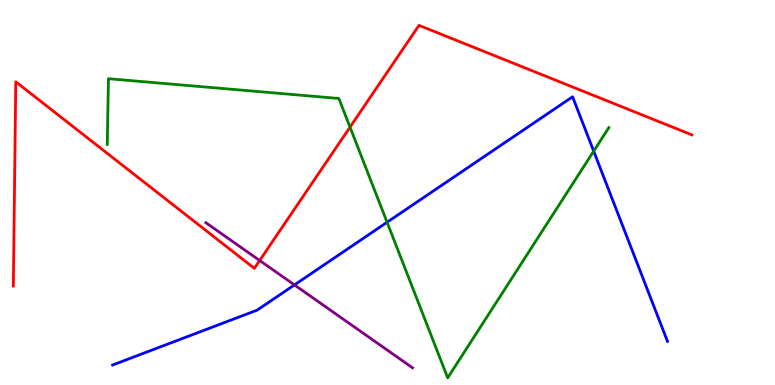[{'lines': ['blue', 'red'], 'intersections': []}, {'lines': ['green', 'red'], 'intersections': [{'x': 4.52, 'y': 6.7}]}, {'lines': ['purple', 'red'], 'intersections': [{'x': 3.35, 'y': 3.23}]}, {'lines': ['blue', 'green'], 'intersections': [{'x': 4.99, 'y': 4.23}, {'x': 7.66, 'y': 6.07}]}, {'lines': ['blue', 'purple'], 'intersections': [{'x': 3.8, 'y': 2.6}]}, {'lines': ['green', 'purple'], 'intersections': []}]